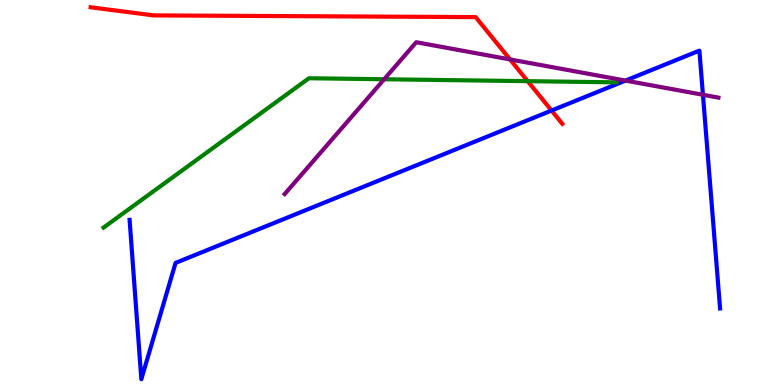[{'lines': ['blue', 'red'], 'intersections': [{'x': 7.12, 'y': 7.13}]}, {'lines': ['green', 'red'], 'intersections': [{'x': 6.81, 'y': 7.89}]}, {'lines': ['purple', 'red'], 'intersections': [{'x': 6.58, 'y': 8.46}]}, {'lines': ['blue', 'green'], 'intersections': []}, {'lines': ['blue', 'purple'], 'intersections': [{'x': 8.07, 'y': 7.91}, {'x': 9.07, 'y': 7.54}]}, {'lines': ['green', 'purple'], 'intersections': [{'x': 4.96, 'y': 7.94}]}]